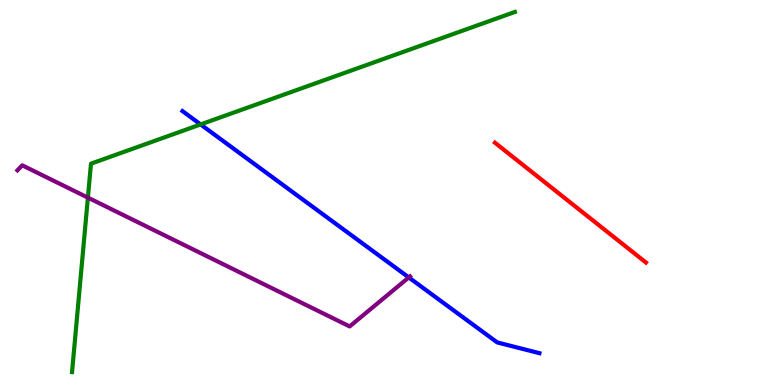[{'lines': ['blue', 'red'], 'intersections': []}, {'lines': ['green', 'red'], 'intersections': []}, {'lines': ['purple', 'red'], 'intersections': []}, {'lines': ['blue', 'green'], 'intersections': [{'x': 2.59, 'y': 6.77}]}, {'lines': ['blue', 'purple'], 'intersections': [{'x': 5.27, 'y': 2.79}]}, {'lines': ['green', 'purple'], 'intersections': [{'x': 1.13, 'y': 4.87}]}]